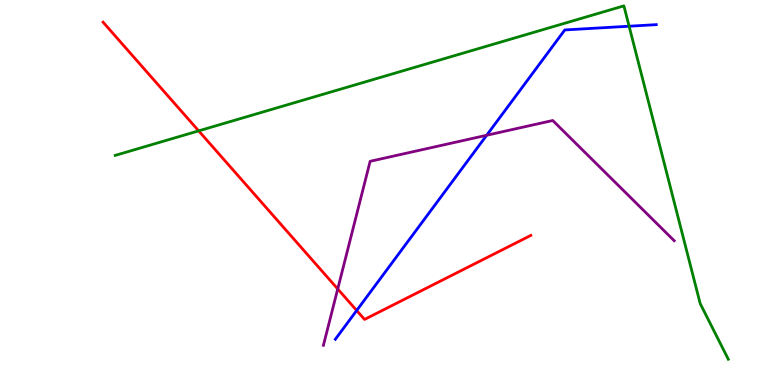[{'lines': ['blue', 'red'], 'intersections': [{'x': 4.6, 'y': 1.93}]}, {'lines': ['green', 'red'], 'intersections': [{'x': 2.56, 'y': 6.6}]}, {'lines': ['purple', 'red'], 'intersections': [{'x': 4.36, 'y': 2.49}]}, {'lines': ['blue', 'green'], 'intersections': [{'x': 8.12, 'y': 9.32}]}, {'lines': ['blue', 'purple'], 'intersections': [{'x': 6.28, 'y': 6.49}]}, {'lines': ['green', 'purple'], 'intersections': []}]